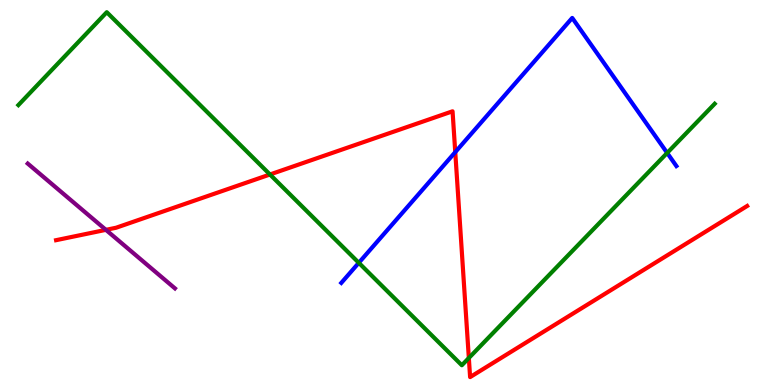[{'lines': ['blue', 'red'], 'intersections': [{'x': 5.87, 'y': 6.05}]}, {'lines': ['green', 'red'], 'intersections': [{'x': 3.48, 'y': 5.47}, {'x': 6.05, 'y': 0.701}]}, {'lines': ['purple', 'red'], 'intersections': [{'x': 1.37, 'y': 4.03}]}, {'lines': ['blue', 'green'], 'intersections': [{'x': 4.63, 'y': 3.17}, {'x': 8.61, 'y': 6.03}]}, {'lines': ['blue', 'purple'], 'intersections': []}, {'lines': ['green', 'purple'], 'intersections': []}]